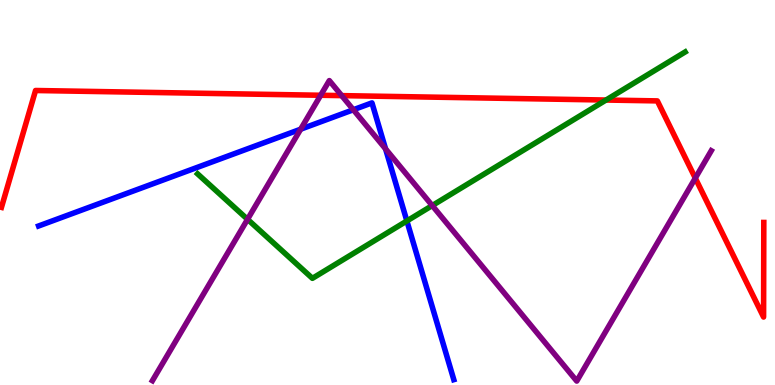[{'lines': ['blue', 'red'], 'intersections': []}, {'lines': ['green', 'red'], 'intersections': [{'x': 7.82, 'y': 7.4}]}, {'lines': ['purple', 'red'], 'intersections': [{'x': 4.14, 'y': 7.53}, {'x': 4.41, 'y': 7.52}, {'x': 8.97, 'y': 5.37}]}, {'lines': ['blue', 'green'], 'intersections': [{'x': 5.25, 'y': 4.26}]}, {'lines': ['blue', 'purple'], 'intersections': [{'x': 3.88, 'y': 6.64}, {'x': 4.56, 'y': 7.15}, {'x': 4.98, 'y': 6.13}]}, {'lines': ['green', 'purple'], 'intersections': [{'x': 3.19, 'y': 4.3}, {'x': 5.58, 'y': 4.66}]}]